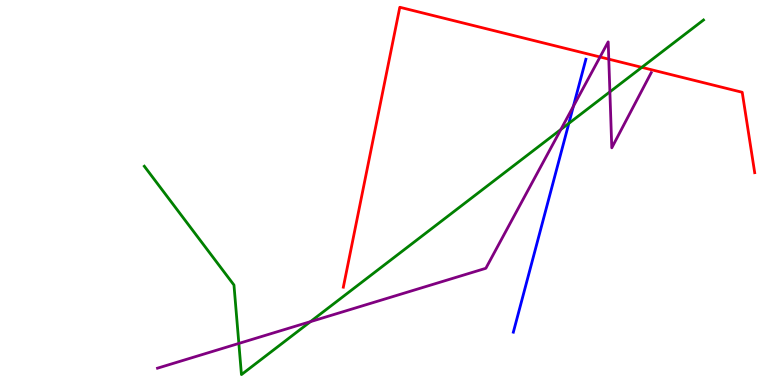[{'lines': ['blue', 'red'], 'intersections': []}, {'lines': ['green', 'red'], 'intersections': [{'x': 8.28, 'y': 8.25}]}, {'lines': ['purple', 'red'], 'intersections': [{'x': 7.74, 'y': 8.52}, {'x': 7.86, 'y': 8.46}]}, {'lines': ['blue', 'green'], 'intersections': [{'x': 7.34, 'y': 6.8}]}, {'lines': ['blue', 'purple'], 'intersections': [{'x': 7.4, 'y': 7.24}]}, {'lines': ['green', 'purple'], 'intersections': [{'x': 3.08, 'y': 1.08}, {'x': 4.01, 'y': 1.65}, {'x': 7.24, 'y': 6.64}, {'x': 7.87, 'y': 7.61}]}]